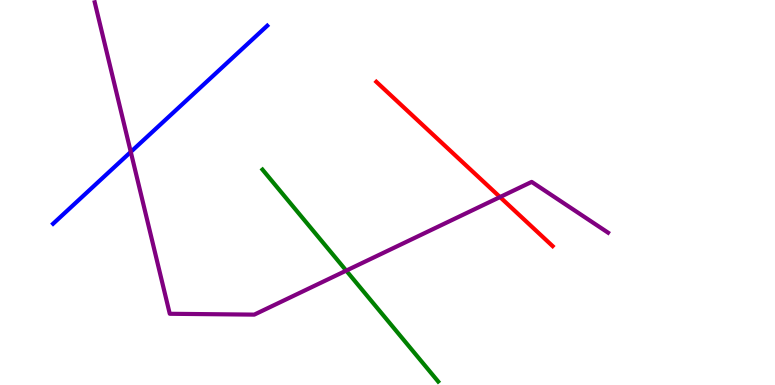[{'lines': ['blue', 'red'], 'intersections': []}, {'lines': ['green', 'red'], 'intersections': []}, {'lines': ['purple', 'red'], 'intersections': [{'x': 6.45, 'y': 4.88}]}, {'lines': ['blue', 'green'], 'intersections': []}, {'lines': ['blue', 'purple'], 'intersections': [{'x': 1.69, 'y': 6.05}]}, {'lines': ['green', 'purple'], 'intersections': [{'x': 4.47, 'y': 2.97}]}]